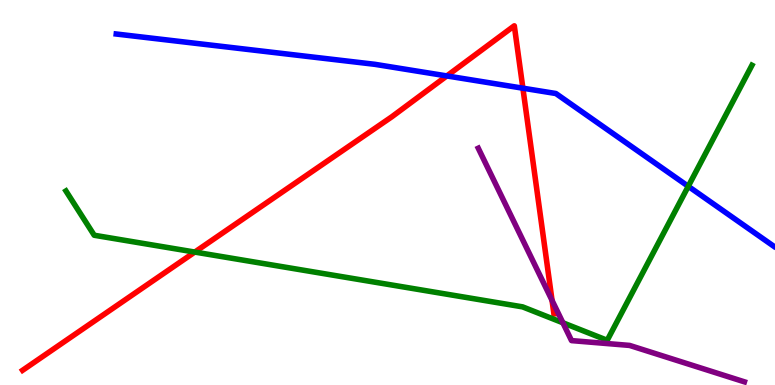[{'lines': ['blue', 'red'], 'intersections': [{'x': 5.77, 'y': 8.03}, {'x': 6.75, 'y': 7.71}]}, {'lines': ['green', 'red'], 'intersections': [{'x': 2.51, 'y': 3.45}]}, {'lines': ['purple', 'red'], 'intersections': [{'x': 7.12, 'y': 2.2}]}, {'lines': ['blue', 'green'], 'intersections': [{'x': 8.88, 'y': 5.16}]}, {'lines': ['blue', 'purple'], 'intersections': []}, {'lines': ['green', 'purple'], 'intersections': [{'x': 7.26, 'y': 1.62}]}]